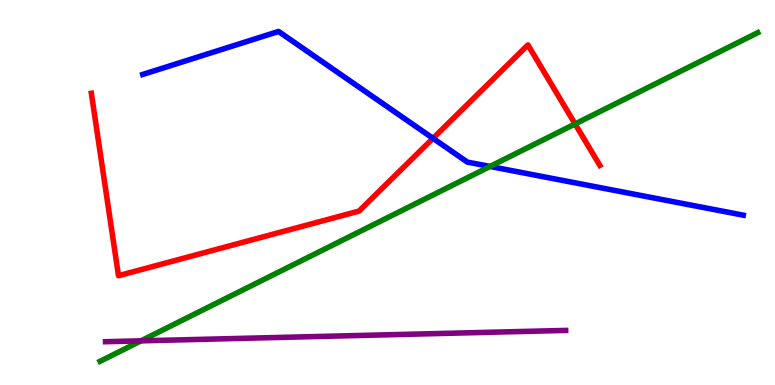[{'lines': ['blue', 'red'], 'intersections': [{'x': 5.59, 'y': 6.41}]}, {'lines': ['green', 'red'], 'intersections': [{'x': 7.42, 'y': 6.78}]}, {'lines': ['purple', 'red'], 'intersections': []}, {'lines': ['blue', 'green'], 'intersections': [{'x': 6.32, 'y': 5.68}]}, {'lines': ['blue', 'purple'], 'intersections': []}, {'lines': ['green', 'purple'], 'intersections': [{'x': 1.82, 'y': 1.15}]}]